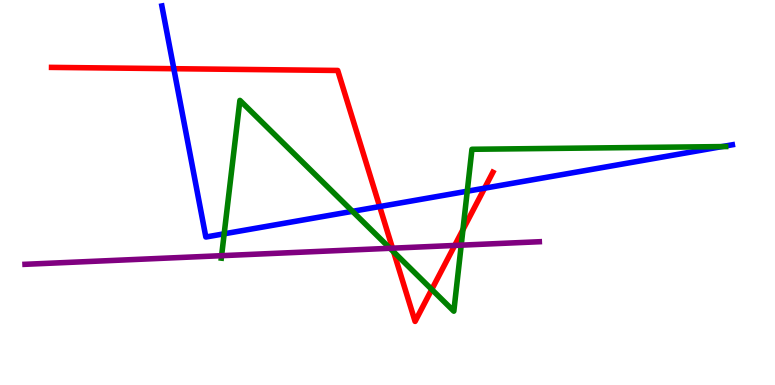[{'lines': ['blue', 'red'], 'intersections': [{'x': 2.24, 'y': 8.22}, {'x': 4.9, 'y': 4.63}, {'x': 6.25, 'y': 5.11}]}, {'lines': ['green', 'red'], 'intersections': [{'x': 5.08, 'y': 3.46}, {'x': 5.57, 'y': 2.48}, {'x': 5.97, 'y': 4.04}]}, {'lines': ['purple', 'red'], 'intersections': [{'x': 5.06, 'y': 3.55}, {'x': 5.87, 'y': 3.62}]}, {'lines': ['blue', 'green'], 'intersections': [{'x': 2.89, 'y': 3.93}, {'x': 4.55, 'y': 4.51}, {'x': 6.03, 'y': 5.03}, {'x': 9.32, 'y': 6.19}]}, {'lines': ['blue', 'purple'], 'intersections': []}, {'lines': ['green', 'purple'], 'intersections': [{'x': 2.86, 'y': 3.36}, {'x': 5.03, 'y': 3.55}, {'x': 5.95, 'y': 3.63}]}]